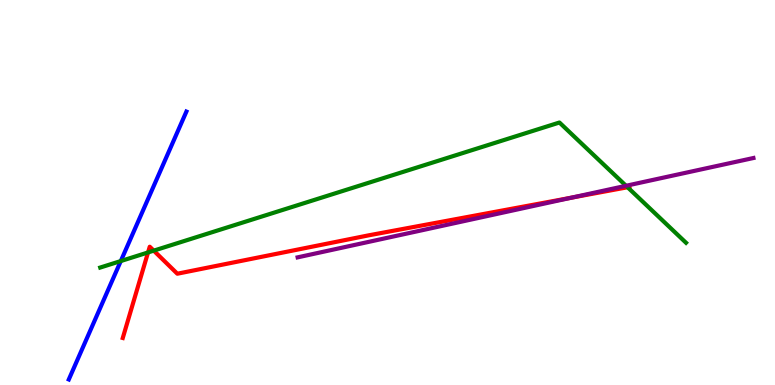[{'lines': ['blue', 'red'], 'intersections': []}, {'lines': ['green', 'red'], 'intersections': [{'x': 1.91, 'y': 3.44}, {'x': 1.98, 'y': 3.49}, {'x': 8.1, 'y': 5.14}]}, {'lines': ['purple', 'red'], 'intersections': [{'x': 7.37, 'y': 4.87}]}, {'lines': ['blue', 'green'], 'intersections': [{'x': 1.56, 'y': 3.22}]}, {'lines': ['blue', 'purple'], 'intersections': []}, {'lines': ['green', 'purple'], 'intersections': [{'x': 8.08, 'y': 5.17}]}]